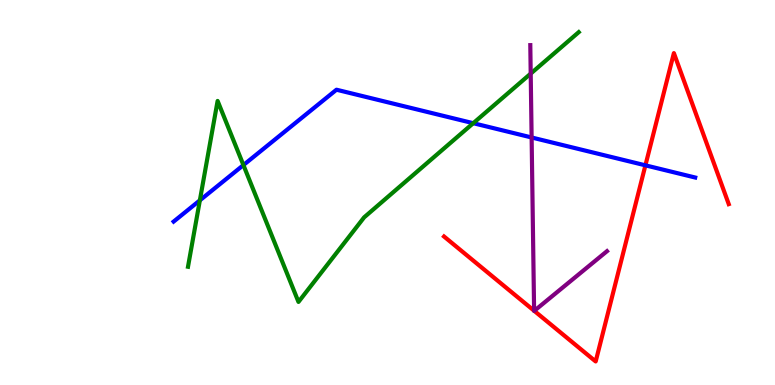[{'lines': ['blue', 'red'], 'intersections': [{'x': 8.33, 'y': 5.71}]}, {'lines': ['green', 'red'], 'intersections': []}, {'lines': ['purple', 'red'], 'intersections': [{'x': 6.89, 'y': 1.93}, {'x': 6.89, 'y': 1.93}]}, {'lines': ['blue', 'green'], 'intersections': [{'x': 2.58, 'y': 4.8}, {'x': 3.14, 'y': 5.71}, {'x': 6.11, 'y': 6.8}]}, {'lines': ['blue', 'purple'], 'intersections': [{'x': 6.86, 'y': 6.43}]}, {'lines': ['green', 'purple'], 'intersections': [{'x': 6.85, 'y': 8.09}]}]